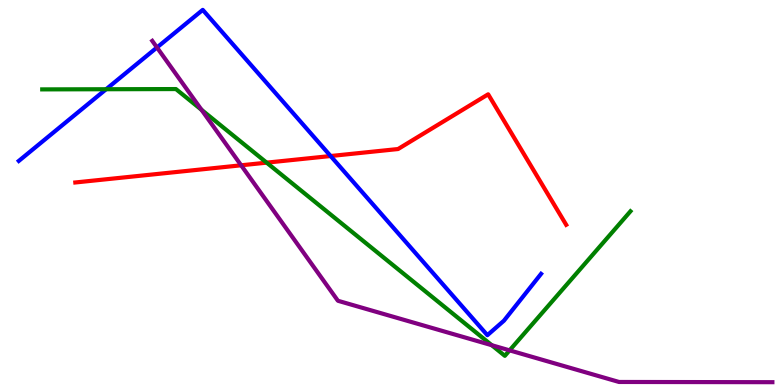[{'lines': ['blue', 'red'], 'intersections': [{'x': 4.27, 'y': 5.95}]}, {'lines': ['green', 'red'], 'intersections': [{'x': 3.44, 'y': 5.78}]}, {'lines': ['purple', 'red'], 'intersections': [{'x': 3.11, 'y': 5.71}]}, {'lines': ['blue', 'green'], 'intersections': [{'x': 1.37, 'y': 7.68}]}, {'lines': ['blue', 'purple'], 'intersections': [{'x': 2.03, 'y': 8.77}]}, {'lines': ['green', 'purple'], 'intersections': [{'x': 2.6, 'y': 7.15}, {'x': 6.35, 'y': 1.03}, {'x': 6.58, 'y': 0.9}]}]